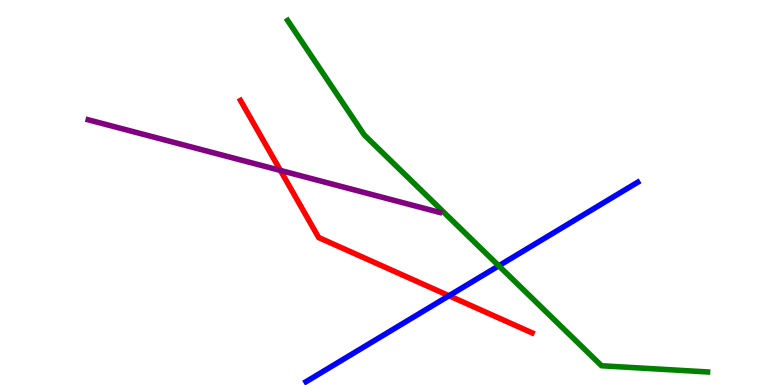[{'lines': ['blue', 'red'], 'intersections': [{'x': 5.79, 'y': 2.32}]}, {'lines': ['green', 'red'], 'intersections': []}, {'lines': ['purple', 'red'], 'intersections': [{'x': 3.62, 'y': 5.57}]}, {'lines': ['blue', 'green'], 'intersections': [{'x': 6.44, 'y': 3.1}]}, {'lines': ['blue', 'purple'], 'intersections': []}, {'lines': ['green', 'purple'], 'intersections': []}]